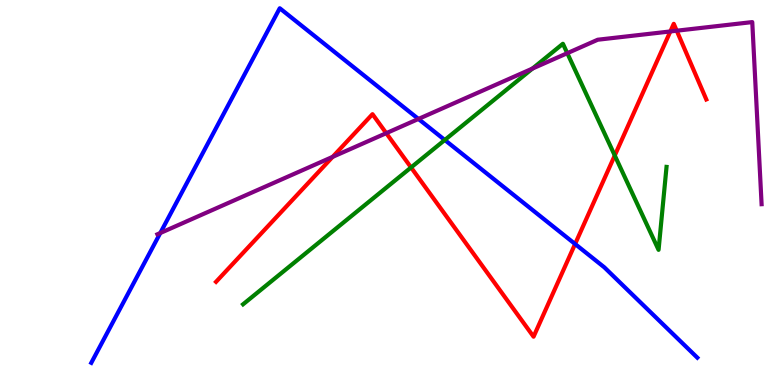[{'lines': ['blue', 'red'], 'intersections': [{'x': 7.42, 'y': 3.66}]}, {'lines': ['green', 'red'], 'intersections': [{'x': 5.3, 'y': 5.65}, {'x': 7.93, 'y': 5.96}]}, {'lines': ['purple', 'red'], 'intersections': [{'x': 4.29, 'y': 5.93}, {'x': 4.98, 'y': 6.54}, {'x': 8.65, 'y': 9.18}, {'x': 8.73, 'y': 9.2}]}, {'lines': ['blue', 'green'], 'intersections': [{'x': 5.74, 'y': 6.36}]}, {'lines': ['blue', 'purple'], 'intersections': [{'x': 2.07, 'y': 3.95}, {'x': 5.4, 'y': 6.91}]}, {'lines': ['green', 'purple'], 'intersections': [{'x': 6.87, 'y': 8.22}, {'x': 7.32, 'y': 8.62}]}]